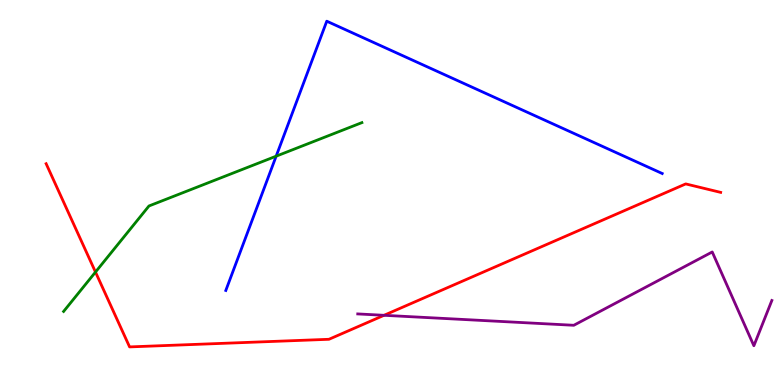[{'lines': ['blue', 'red'], 'intersections': []}, {'lines': ['green', 'red'], 'intersections': [{'x': 1.23, 'y': 2.93}]}, {'lines': ['purple', 'red'], 'intersections': [{'x': 4.96, 'y': 1.81}]}, {'lines': ['blue', 'green'], 'intersections': [{'x': 3.56, 'y': 5.94}]}, {'lines': ['blue', 'purple'], 'intersections': []}, {'lines': ['green', 'purple'], 'intersections': []}]